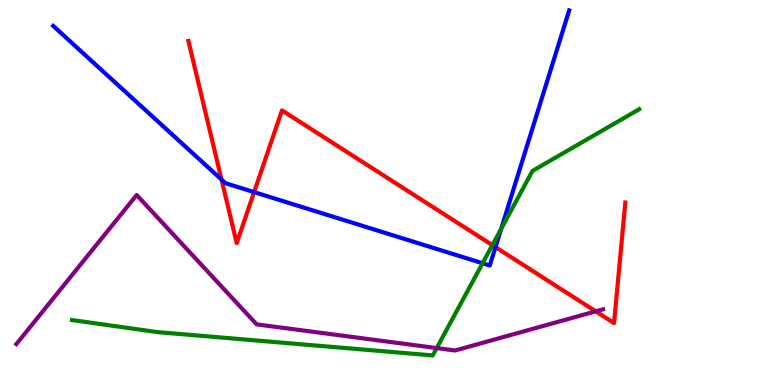[{'lines': ['blue', 'red'], 'intersections': [{'x': 2.86, 'y': 5.34}, {'x': 3.28, 'y': 5.01}, {'x': 6.39, 'y': 3.58}]}, {'lines': ['green', 'red'], 'intersections': [{'x': 6.35, 'y': 3.63}]}, {'lines': ['purple', 'red'], 'intersections': [{'x': 7.69, 'y': 1.91}]}, {'lines': ['blue', 'green'], 'intersections': [{'x': 6.23, 'y': 3.16}, {'x': 6.47, 'y': 4.06}]}, {'lines': ['blue', 'purple'], 'intersections': []}, {'lines': ['green', 'purple'], 'intersections': [{'x': 5.63, 'y': 0.959}]}]